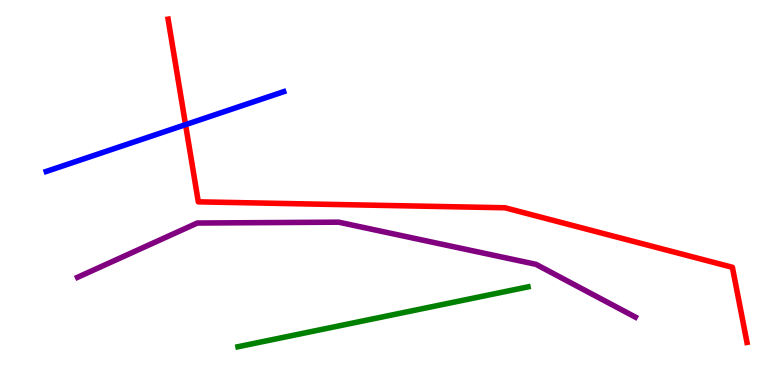[{'lines': ['blue', 'red'], 'intersections': [{'x': 2.39, 'y': 6.76}]}, {'lines': ['green', 'red'], 'intersections': []}, {'lines': ['purple', 'red'], 'intersections': []}, {'lines': ['blue', 'green'], 'intersections': []}, {'lines': ['blue', 'purple'], 'intersections': []}, {'lines': ['green', 'purple'], 'intersections': []}]